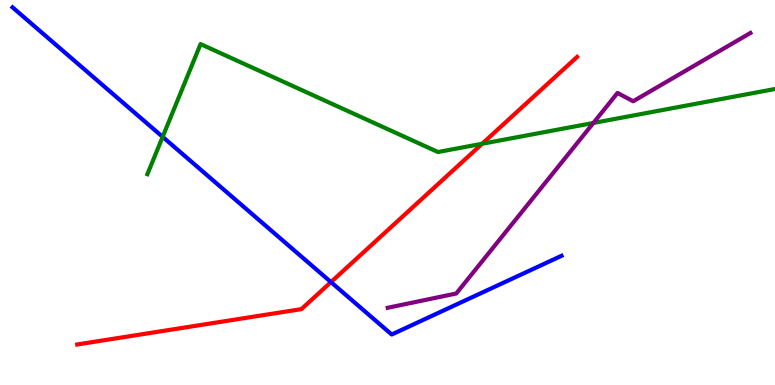[{'lines': ['blue', 'red'], 'intersections': [{'x': 4.27, 'y': 2.67}]}, {'lines': ['green', 'red'], 'intersections': [{'x': 6.22, 'y': 6.27}]}, {'lines': ['purple', 'red'], 'intersections': []}, {'lines': ['blue', 'green'], 'intersections': [{'x': 2.1, 'y': 6.45}]}, {'lines': ['blue', 'purple'], 'intersections': []}, {'lines': ['green', 'purple'], 'intersections': [{'x': 7.66, 'y': 6.81}]}]